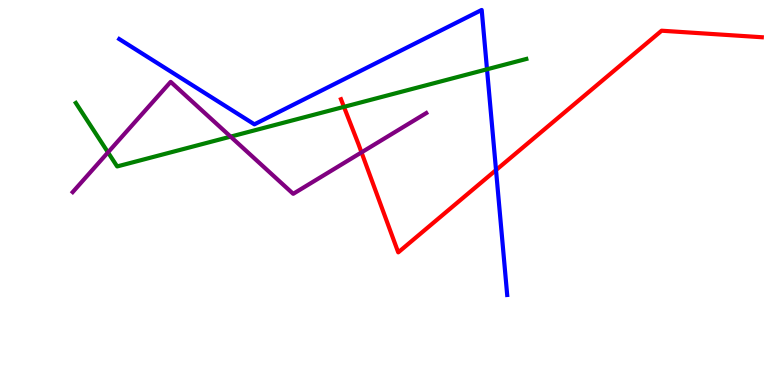[{'lines': ['blue', 'red'], 'intersections': [{'x': 6.4, 'y': 5.58}]}, {'lines': ['green', 'red'], 'intersections': [{'x': 4.44, 'y': 7.22}]}, {'lines': ['purple', 'red'], 'intersections': [{'x': 4.66, 'y': 6.04}]}, {'lines': ['blue', 'green'], 'intersections': [{'x': 6.28, 'y': 8.2}]}, {'lines': ['blue', 'purple'], 'intersections': []}, {'lines': ['green', 'purple'], 'intersections': [{'x': 1.39, 'y': 6.04}, {'x': 2.98, 'y': 6.45}]}]